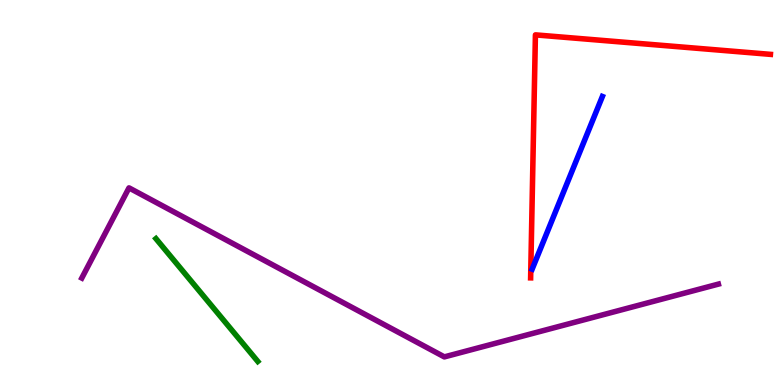[{'lines': ['blue', 'red'], 'intersections': []}, {'lines': ['green', 'red'], 'intersections': []}, {'lines': ['purple', 'red'], 'intersections': []}, {'lines': ['blue', 'green'], 'intersections': []}, {'lines': ['blue', 'purple'], 'intersections': []}, {'lines': ['green', 'purple'], 'intersections': []}]